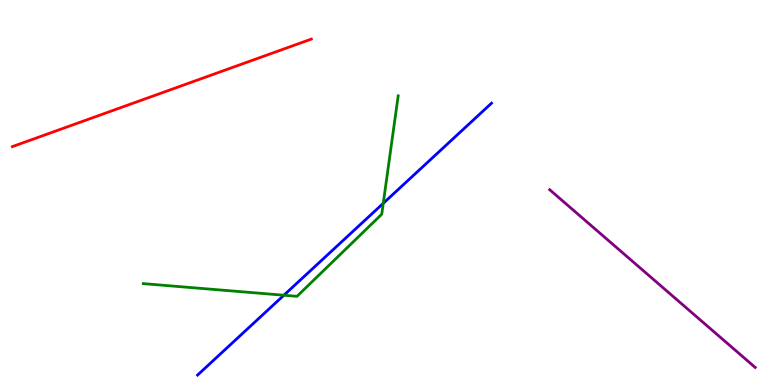[{'lines': ['blue', 'red'], 'intersections': []}, {'lines': ['green', 'red'], 'intersections': []}, {'lines': ['purple', 'red'], 'intersections': []}, {'lines': ['blue', 'green'], 'intersections': [{'x': 3.66, 'y': 2.33}, {'x': 4.95, 'y': 4.72}]}, {'lines': ['blue', 'purple'], 'intersections': []}, {'lines': ['green', 'purple'], 'intersections': []}]